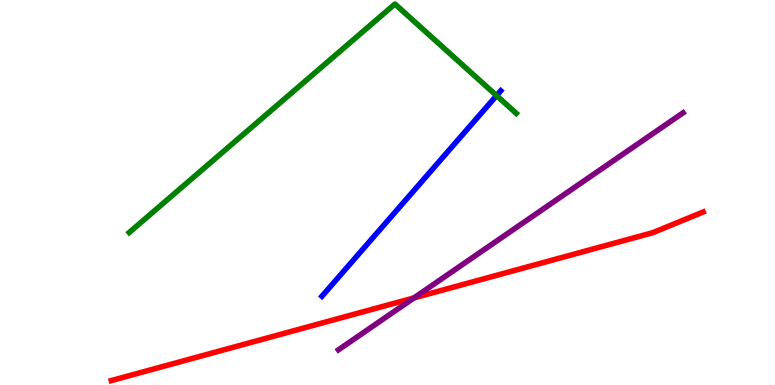[{'lines': ['blue', 'red'], 'intersections': []}, {'lines': ['green', 'red'], 'intersections': []}, {'lines': ['purple', 'red'], 'intersections': [{'x': 5.34, 'y': 2.26}]}, {'lines': ['blue', 'green'], 'intersections': [{'x': 6.41, 'y': 7.52}]}, {'lines': ['blue', 'purple'], 'intersections': []}, {'lines': ['green', 'purple'], 'intersections': []}]